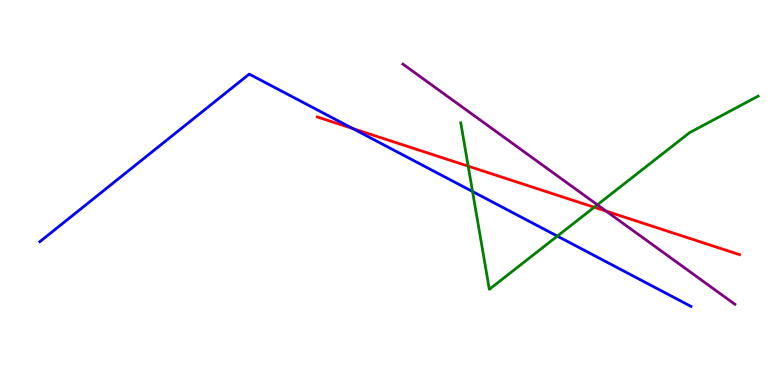[{'lines': ['blue', 'red'], 'intersections': [{'x': 4.55, 'y': 6.66}]}, {'lines': ['green', 'red'], 'intersections': [{'x': 6.04, 'y': 5.68}, {'x': 7.67, 'y': 4.62}]}, {'lines': ['purple', 'red'], 'intersections': [{'x': 7.82, 'y': 4.52}]}, {'lines': ['blue', 'green'], 'intersections': [{'x': 6.1, 'y': 5.03}, {'x': 7.19, 'y': 3.87}]}, {'lines': ['blue', 'purple'], 'intersections': []}, {'lines': ['green', 'purple'], 'intersections': [{'x': 7.71, 'y': 4.68}]}]